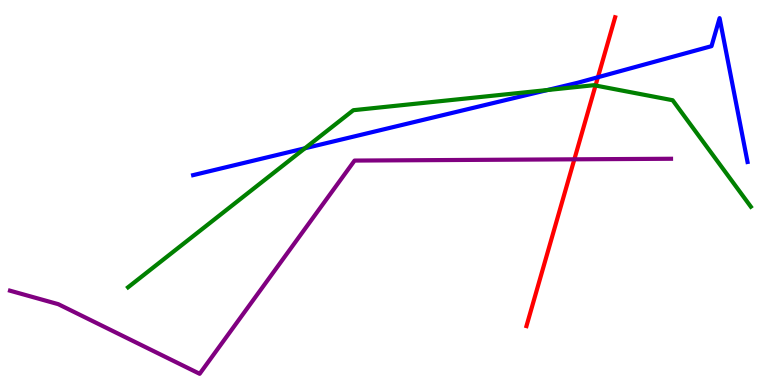[{'lines': ['blue', 'red'], 'intersections': [{'x': 7.72, 'y': 7.99}]}, {'lines': ['green', 'red'], 'intersections': [{'x': 7.68, 'y': 7.78}]}, {'lines': ['purple', 'red'], 'intersections': [{'x': 7.41, 'y': 5.86}]}, {'lines': ['blue', 'green'], 'intersections': [{'x': 3.93, 'y': 6.15}, {'x': 7.06, 'y': 7.66}]}, {'lines': ['blue', 'purple'], 'intersections': []}, {'lines': ['green', 'purple'], 'intersections': []}]